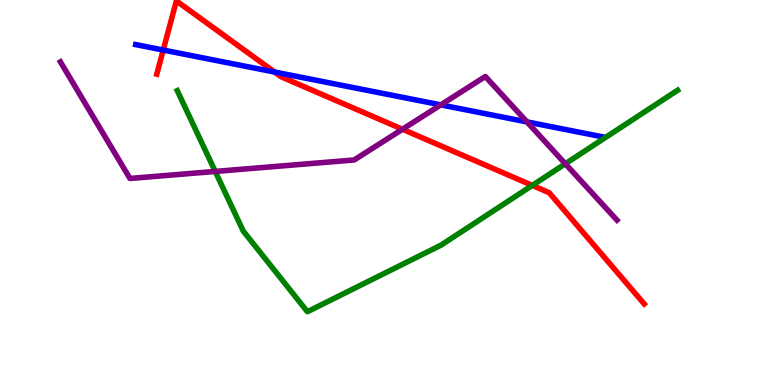[{'lines': ['blue', 'red'], 'intersections': [{'x': 2.11, 'y': 8.7}, {'x': 3.54, 'y': 8.13}]}, {'lines': ['green', 'red'], 'intersections': [{'x': 6.87, 'y': 5.18}]}, {'lines': ['purple', 'red'], 'intersections': [{'x': 5.19, 'y': 6.64}]}, {'lines': ['blue', 'green'], 'intersections': []}, {'lines': ['blue', 'purple'], 'intersections': [{'x': 5.69, 'y': 7.28}, {'x': 6.8, 'y': 6.83}]}, {'lines': ['green', 'purple'], 'intersections': [{'x': 2.78, 'y': 5.55}, {'x': 7.29, 'y': 5.75}]}]